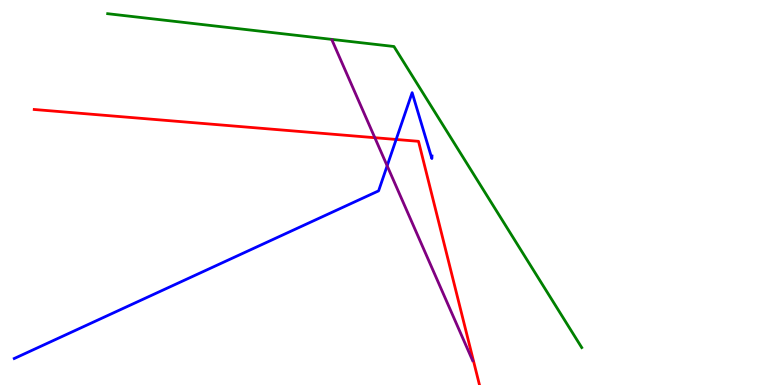[{'lines': ['blue', 'red'], 'intersections': [{'x': 5.11, 'y': 6.38}]}, {'lines': ['green', 'red'], 'intersections': []}, {'lines': ['purple', 'red'], 'intersections': [{'x': 4.84, 'y': 6.42}]}, {'lines': ['blue', 'green'], 'intersections': []}, {'lines': ['blue', 'purple'], 'intersections': [{'x': 5.0, 'y': 5.69}]}, {'lines': ['green', 'purple'], 'intersections': []}]